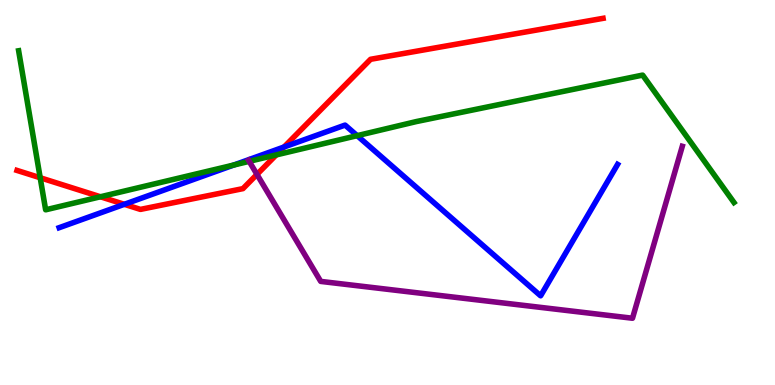[{'lines': ['blue', 'red'], 'intersections': [{'x': 1.6, 'y': 4.69}, {'x': 3.66, 'y': 6.18}]}, {'lines': ['green', 'red'], 'intersections': [{'x': 0.519, 'y': 5.38}, {'x': 1.3, 'y': 4.89}, {'x': 3.56, 'y': 5.98}]}, {'lines': ['purple', 'red'], 'intersections': [{'x': 3.32, 'y': 5.47}]}, {'lines': ['blue', 'green'], 'intersections': [{'x': 3.02, 'y': 5.71}, {'x': 4.61, 'y': 6.48}]}, {'lines': ['blue', 'purple'], 'intersections': []}, {'lines': ['green', 'purple'], 'intersections': [{'x': 3.22, 'y': 5.81}]}]